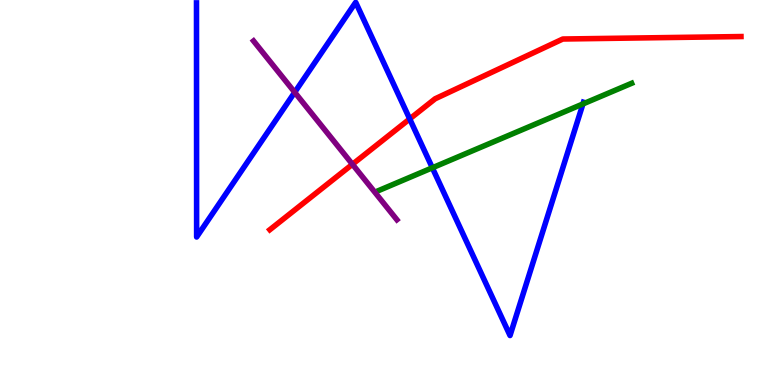[{'lines': ['blue', 'red'], 'intersections': [{'x': 5.29, 'y': 6.91}]}, {'lines': ['green', 'red'], 'intersections': []}, {'lines': ['purple', 'red'], 'intersections': [{'x': 4.55, 'y': 5.73}]}, {'lines': ['blue', 'green'], 'intersections': [{'x': 5.58, 'y': 5.64}, {'x': 7.52, 'y': 7.3}]}, {'lines': ['blue', 'purple'], 'intersections': [{'x': 3.8, 'y': 7.6}]}, {'lines': ['green', 'purple'], 'intersections': []}]